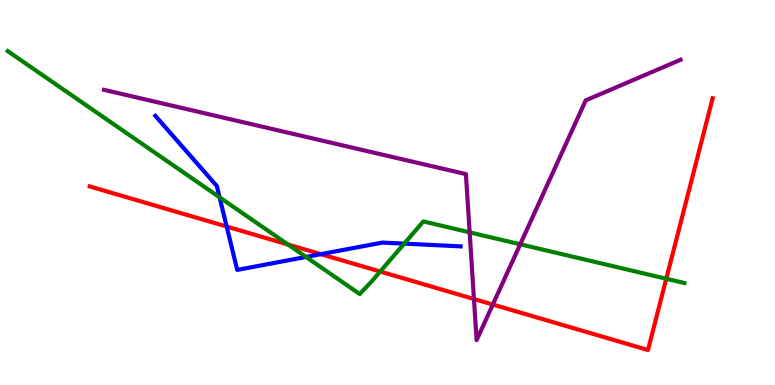[{'lines': ['blue', 'red'], 'intersections': [{'x': 2.92, 'y': 4.12}, {'x': 4.14, 'y': 3.4}]}, {'lines': ['green', 'red'], 'intersections': [{'x': 3.72, 'y': 3.65}, {'x': 4.91, 'y': 2.95}, {'x': 8.6, 'y': 2.76}]}, {'lines': ['purple', 'red'], 'intersections': [{'x': 6.12, 'y': 2.23}, {'x': 6.36, 'y': 2.09}]}, {'lines': ['blue', 'green'], 'intersections': [{'x': 2.83, 'y': 4.88}, {'x': 3.95, 'y': 3.33}, {'x': 5.22, 'y': 3.67}]}, {'lines': ['blue', 'purple'], 'intersections': []}, {'lines': ['green', 'purple'], 'intersections': [{'x': 6.06, 'y': 3.96}, {'x': 6.71, 'y': 3.65}]}]